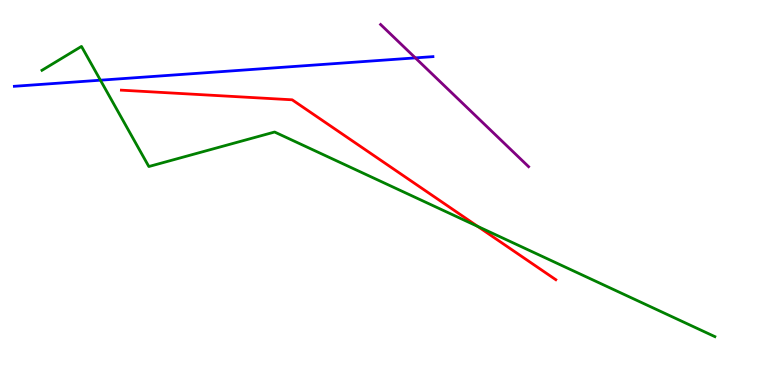[{'lines': ['blue', 'red'], 'intersections': []}, {'lines': ['green', 'red'], 'intersections': [{'x': 6.16, 'y': 4.12}]}, {'lines': ['purple', 'red'], 'intersections': []}, {'lines': ['blue', 'green'], 'intersections': [{'x': 1.3, 'y': 7.92}]}, {'lines': ['blue', 'purple'], 'intersections': [{'x': 5.36, 'y': 8.5}]}, {'lines': ['green', 'purple'], 'intersections': []}]